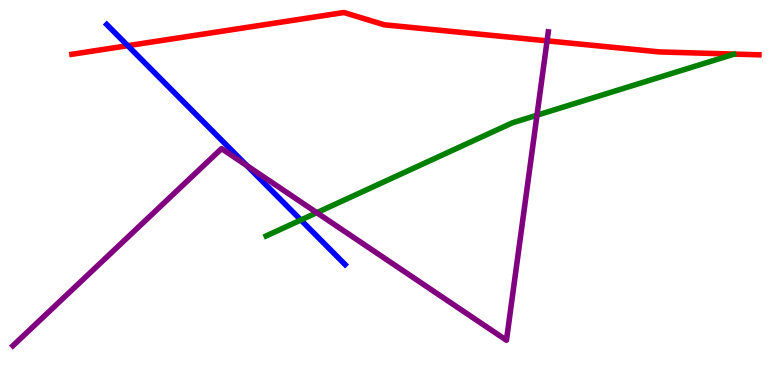[{'lines': ['blue', 'red'], 'intersections': [{'x': 1.65, 'y': 8.81}]}, {'lines': ['green', 'red'], 'intersections': []}, {'lines': ['purple', 'red'], 'intersections': [{'x': 7.06, 'y': 8.94}]}, {'lines': ['blue', 'green'], 'intersections': [{'x': 3.88, 'y': 4.29}]}, {'lines': ['blue', 'purple'], 'intersections': [{'x': 3.19, 'y': 5.7}]}, {'lines': ['green', 'purple'], 'intersections': [{'x': 4.09, 'y': 4.48}, {'x': 6.93, 'y': 7.01}]}]